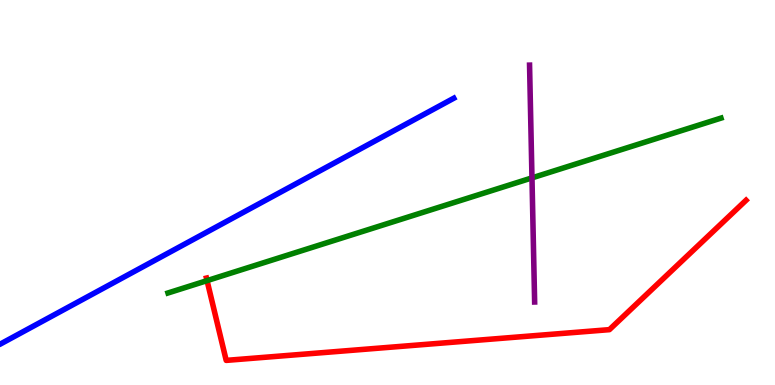[{'lines': ['blue', 'red'], 'intersections': []}, {'lines': ['green', 'red'], 'intersections': [{'x': 2.67, 'y': 2.71}]}, {'lines': ['purple', 'red'], 'intersections': []}, {'lines': ['blue', 'green'], 'intersections': []}, {'lines': ['blue', 'purple'], 'intersections': []}, {'lines': ['green', 'purple'], 'intersections': [{'x': 6.86, 'y': 5.38}]}]